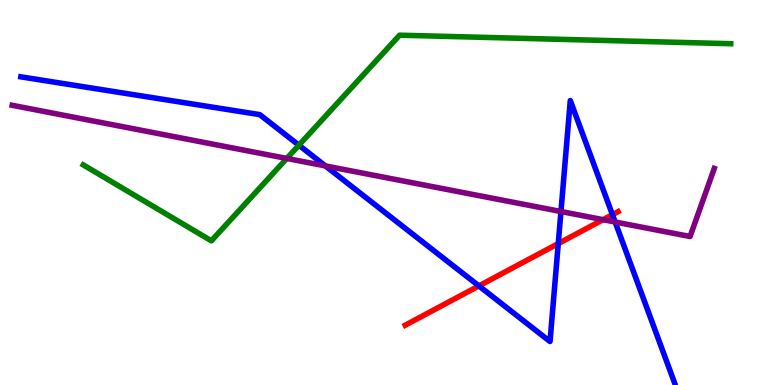[{'lines': ['blue', 'red'], 'intersections': [{'x': 6.18, 'y': 2.57}, {'x': 7.2, 'y': 3.67}, {'x': 7.9, 'y': 4.42}]}, {'lines': ['green', 'red'], 'intersections': []}, {'lines': ['purple', 'red'], 'intersections': [{'x': 7.78, 'y': 4.29}]}, {'lines': ['blue', 'green'], 'intersections': [{'x': 3.86, 'y': 6.23}]}, {'lines': ['blue', 'purple'], 'intersections': [{'x': 4.2, 'y': 5.69}, {'x': 7.24, 'y': 4.51}, {'x': 7.94, 'y': 4.23}]}, {'lines': ['green', 'purple'], 'intersections': [{'x': 3.7, 'y': 5.88}]}]